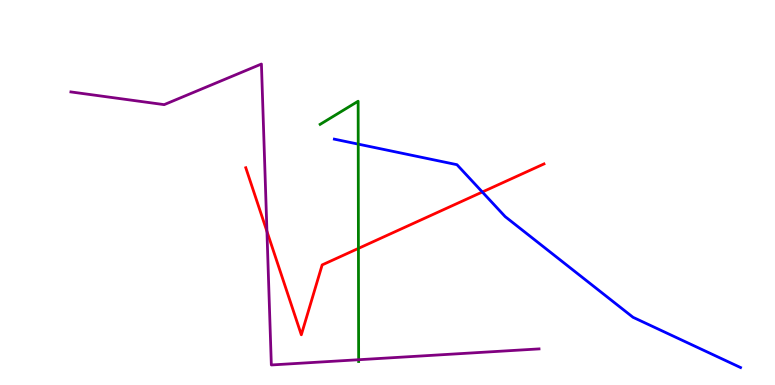[{'lines': ['blue', 'red'], 'intersections': [{'x': 6.22, 'y': 5.01}]}, {'lines': ['green', 'red'], 'intersections': [{'x': 4.62, 'y': 3.55}]}, {'lines': ['purple', 'red'], 'intersections': [{'x': 3.44, 'y': 3.99}]}, {'lines': ['blue', 'green'], 'intersections': [{'x': 4.62, 'y': 6.26}]}, {'lines': ['blue', 'purple'], 'intersections': []}, {'lines': ['green', 'purple'], 'intersections': [{'x': 4.63, 'y': 0.656}]}]